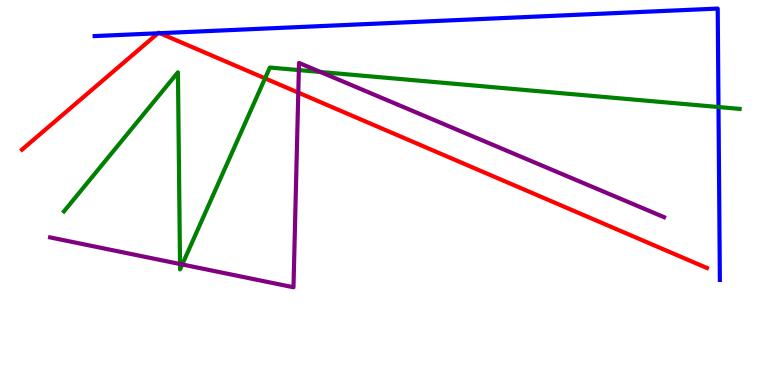[{'lines': ['blue', 'red'], 'intersections': [{'x': 2.04, 'y': 9.14}, {'x': 2.06, 'y': 9.14}]}, {'lines': ['green', 'red'], 'intersections': [{'x': 3.42, 'y': 7.96}]}, {'lines': ['purple', 'red'], 'intersections': [{'x': 3.85, 'y': 7.59}]}, {'lines': ['blue', 'green'], 'intersections': [{'x': 9.27, 'y': 7.22}]}, {'lines': ['blue', 'purple'], 'intersections': []}, {'lines': ['green', 'purple'], 'intersections': [{'x': 2.32, 'y': 3.14}, {'x': 2.35, 'y': 3.13}, {'x': 3.86, 'y': 8.18}, {'x': 4.13, 'y': 8.13}]}]